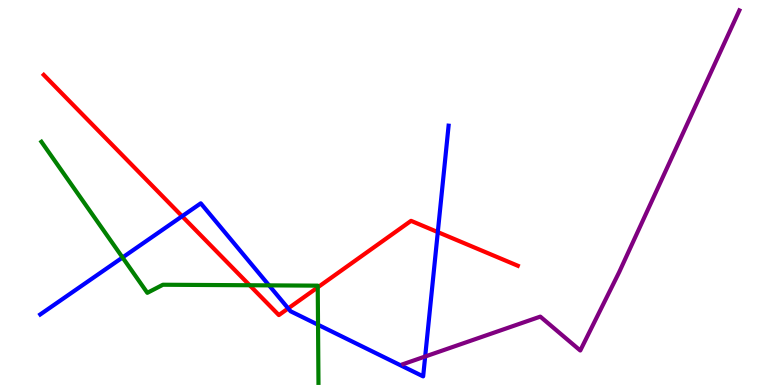[{'lines': ['blue', 'red'], 'intersections': [{'x': 2.35, 'y': 4.38}, {'x': 3.72, 'y': 1.99}, {'x': 5.65, 'y': 3.97}]}, {'lines': ['green', 'red'], 'intersections': [{'x': 3.22, 'y': 2.59}, {'x': 4.1, 'y': 2.54}]}, {'lines': ['purple', 'red'], 'intersections': []}, {'lines': ['blue', 'green'], 'intersections': [{'x': 1.58, 'y': 3.31}, {'x': 3.47, 'y': 2.59}, {'x': 4.1, 'y': 1.57}]}, {'lines': ['blue', 'purple'], 'intersections': [{'x': 5.49, 'y': 0.74}]}, {'lines': ['green', 'purple'], 'intersections': []}]